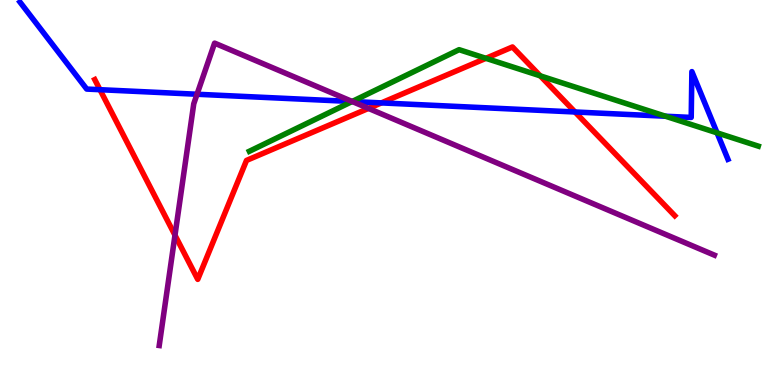[{'lines': ['blue', 'red'], 'intersections': [{'x': 1.29, 'y': 7.67}, {'x': 4.92, 'y': 7.33}, {'x': 7.42, 'y': 7.09}]}, {'lines': ['green', 'red'], 'intersections': [{'x': 6.27, 'y': 8.49}, {'x': 6.97, 'y': 8.03}]}, {'lines': ['purple', 'red'], 'intersections': [{'x': 2.26, 'y': 3.89}, {'x': 4.75, 'y': 7.18}]}, {'lines': ['blue', 'green'], 'intersections': [{'x': 4.54, 'y': 7.36}, {'x': 8.59, 'y': 6.98}, {'x': 9.25, 'y': 6.55}]}, {'lines': ['blue', 'purple'], 'intersections': [{'x': 2.54, 'y': 7.55}, {'x': 4.55, 'y': 7.36}]}, {'lines': ['green', 'purple'], 'intersections': [{'x': 4.54, 'y': 7.36}]}]